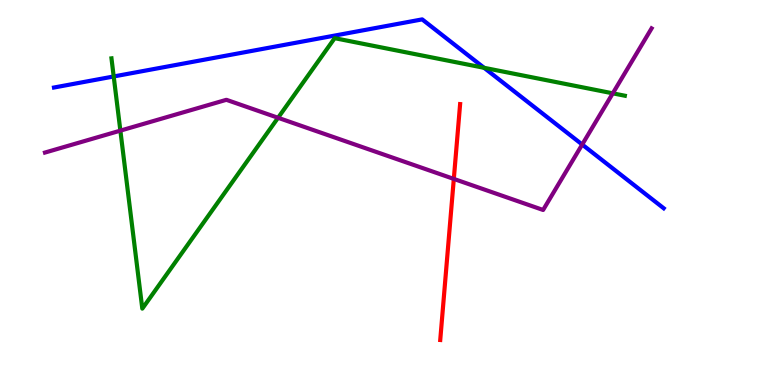[{'lines': ['blue', 'red'], 'intersections': []}, {'lines': ['green', 'red'], 'intersections': []}, {'lines': ['purple', 'red'], 'intersections': [{'x': 5.86, 'y': 5.35}]}, {'lines': ['blue', 'green'], 'intersections': [{'x': 1.47, 'y': 8.01}, {'x': 6.25, 'y': 8.24}]}, {'lines': ['blue', 'purple'], 'intersections': [{'x': 7.51, 'y': 6.25}]}, {'lines': ['green', 'purple'], 'intersections': [{'x': 1.55, 'y': 6.61}, {'x': 3.59, 'y': 6.94}, {'x': 7.91, 'y': 7.58}]}]